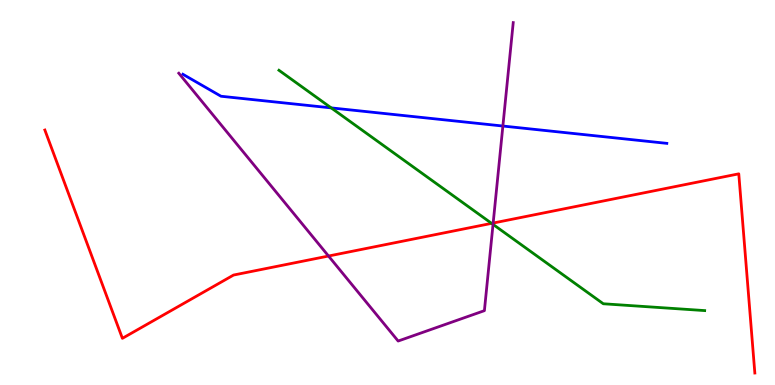[{'lines': ['blue', 'red'], 'intersections': []}, {'lines': ['green', 'red'], 'intersections': [{'x': 6.34, 'y': 4.2}]}, {'lines': ['purple', 'red'], 'intersections': [{'x': 4.24, 'y': 3.35}, {'x': 6.36, 'y': 4.21}]}, {'lines': ['blue', 'green'], 'intersections': [{'x': 4.27, 'y': 7.2}]}, {'lines': ['blue', 'purple'], 'intersections': [{'x': 6.49, 'y': 6.73}]}, {'lines': ['green', 'purple'], 'intersections': [{'x': 6.36, 'y': 4.17}]}]